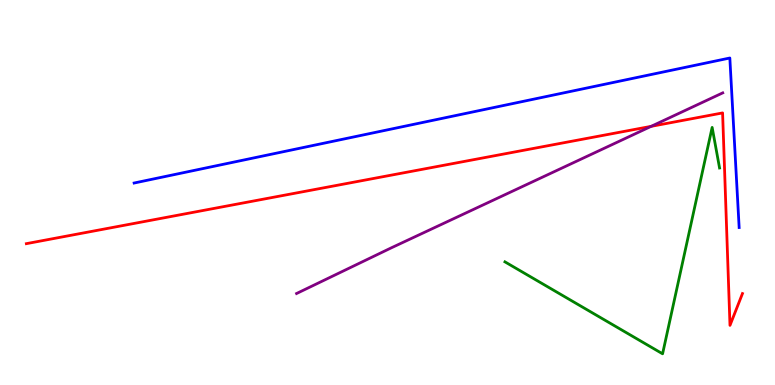[{'lines': ['blue', 'red'], 'intersections': []}, {'lines': ['green', 'red'], 'intersections': []}, {'lines': ['purple', 'red'], 'intersections': [{'x': 8.4, 'y': 6.72}]}, {'lines': ['blue', 'green'], 'intersections': []}, {'lines': ['blue', 'purple'], 'intersections': []}, {'lines': ['green', 'purple'], 'intersections': []}]